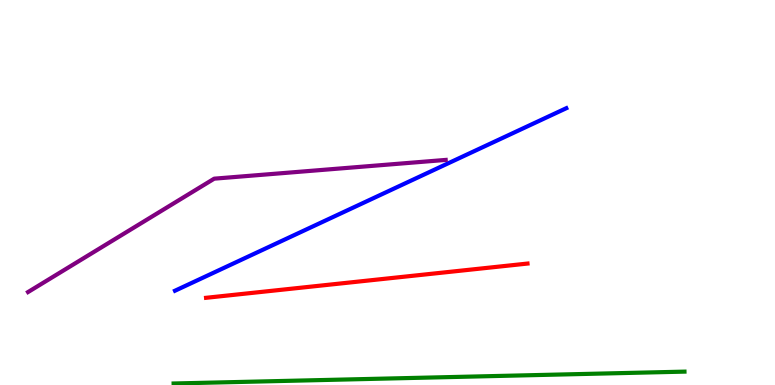[{'lines': ['blue', 'red'], 'intersections': []}, {'lines': ['green', 'red'], 'intersections': []}, {'lines': ['purple', 'red'], 'intersections': []}, {'lines': ['blue', 'green'], 'intersections': []}, {'lines': ['blue', 'purple'], 'intersections': []}, {'lines': ['green', 'purple'], 'intersections': []}]